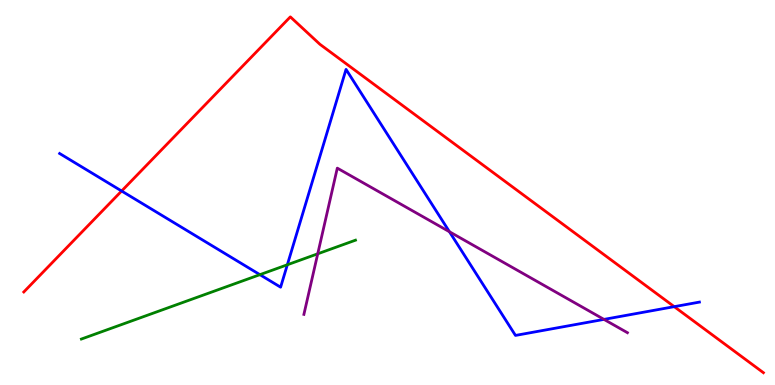[{'lines': ['blue', 'red'], 'intersections': [{'x': 1.57, 'y': 5.04}, {'x': 8.7, 'y': 2.03}]}, {'lines': ['green', 'red'], 'intersections': []}, {'lines': ['purple', 'red'], 'intersections': []}, {'lines': ['blue', 'green'], 'intersections': [{'x': 3.35, 'y': 2.87}, {'x': 3.71, 'y': 3.12}]}, {'lines': ['blue', 'purple'], 'intersections': [{'x': 5.8, 'y': 3.98}, {'x': 7.79, 'y': 1.7}]}, {'lines': ['green', 'purple'], 'intersections': [{'x': 4.1, 'y': 3.41}]}]